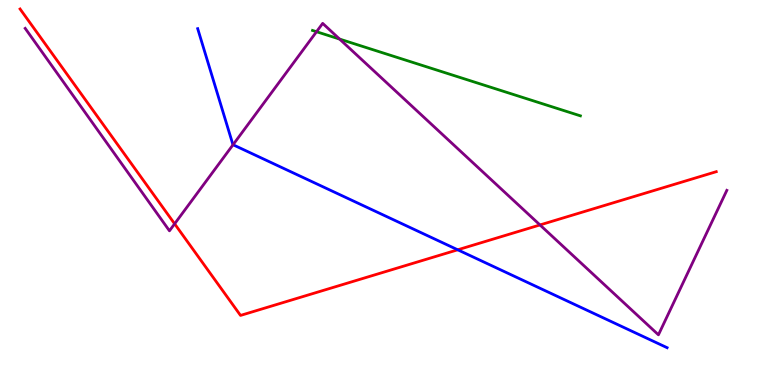[{'lines': ['blue', 'red'], 'intersections': [{'x': 5.91, 'y': 3.51}]}, {'lines': ['green', 'red'], 'intersections': []}, {'lines': ['purple', 'red'], 'intersections': [{'x': 2.25, 'y': 4.19}, {'x': 6.97, 'y': 4.16}]}, {'lines': ['blue', 'green'], 'intersections': []}, {'lines': ['blue', 'purple'], 'intersections': [{'x': 3.01, 'y': 6.24}]}, {'lines': ['green', 'purple'], 'intersections': [{'x': 4.08, 'y': 9.18}, {'x': 4.38, 'y': 8.99}]}]